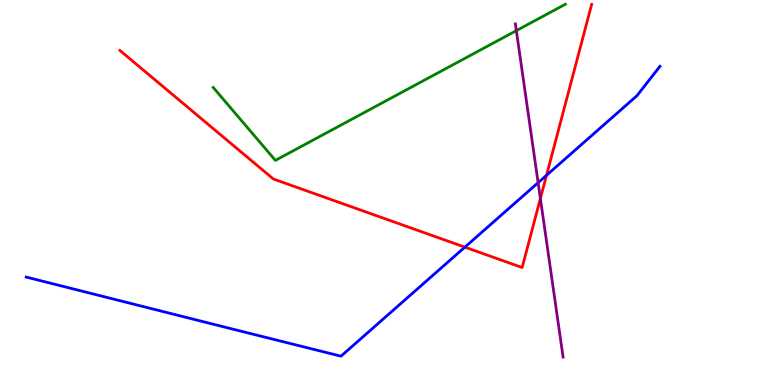[{'lines': ['blue', 'red'], 'intersections': [{'x': 6.0, 'y': 3.58}, {'x': 7.05, 'y': 5.45}]}, {'lines': ['green', 'red'], 'intersections': []}, {'lines': ['purple', 'red'], 'intersections': [{'x': 6.97, 'y': 4.84}]}, {'lines': ['blue', 'green'], 'intersections': []}, {'lines': ['blue', 'purple'], 'intersections': [{'x': 6.94, 'y': 5.25}]}, {'lines': ['green', 'purple'], 'intersections': [{'x': 6.66, 'y': 9.2}]}]